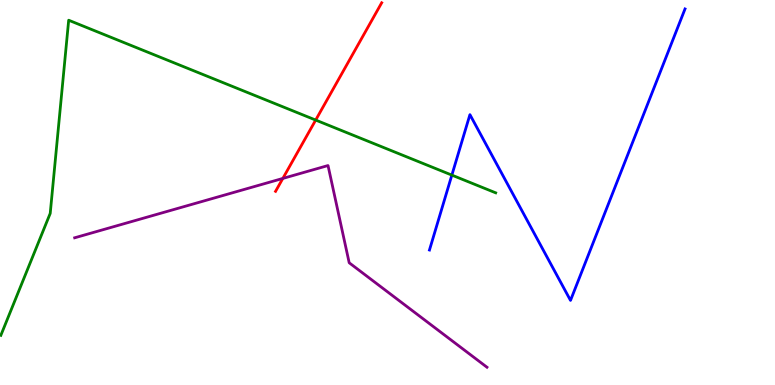[{'lines': ['blue', 'red'], 'intersections': []}, {'lines': ['green', 'red'], 'intersections': [{'x': 4.07, 'y': 6.88}]}, {'lines': ['purple', 'red'], 'intersections': [{'x': 3.65, 'y': 5.37}]}, {'lines': ['blue', 'green'], 'intersections': [{'x': 5.83, 'y': 5.45}]}, {'lines': ['blue', 'purple'], 'intersections': []}, {'lines': ['green', 'purple'], 'intersections': []}]